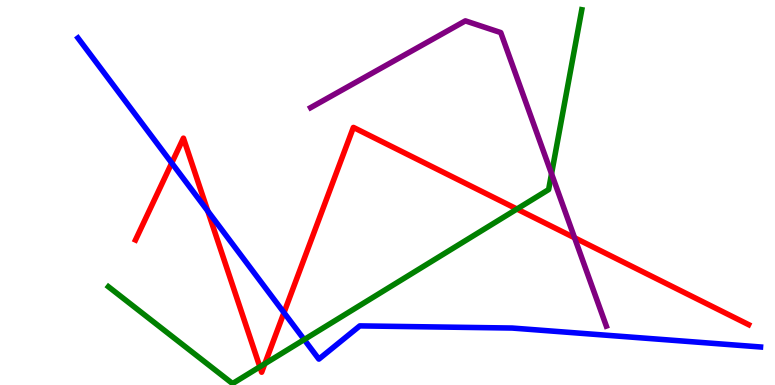[{'lines': ['blue', 'red'], 'intersections': [{'x': 2.22, 'y': 5.77}, {'x': 2.68, 'y': 4.52}, {'x': 3.66, 'y': 1.88}]}, {'lines': ['green', 'red'], 'intersections': [{'x': 3.35, 'y': 0.473}, {'x': 3.42, 'y': 0.552}, {'x': 6.67, 'y': 4.57}]}, {'lines': ['purple', 'red'], 'intersections': [{'x': 7.41, 'y': 3.82}]}, {'lines': ['blue', 'green'], 'intersections': [{'x': 3.93, 'y': 1.18}]}, {'lines': ['blue', 'purple'], 'intersections': []}, {'lines': ['green', 'purple'], 'intersections': [{'x': 7.12, 'y': 5.49}]}]